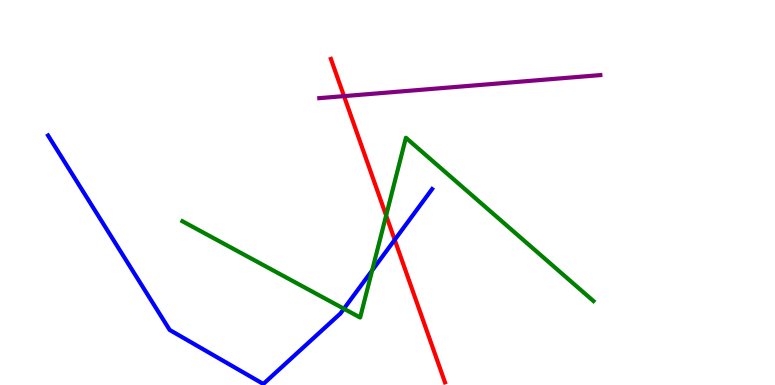[{'lines': ['blue', 'red'], 'intersections': [{'x': 5.09, 'y': 3.77}]}, {'lines': ['green', 'red'], 'intersections': [{'x': 4.98, 'y': 4.4}]}, {'lines': ['purple', 'red'], 'intersections': [{'x': 4.44, 'y': 7.5}]}, {'lines': ['blue', 'green'], 'intersections': [{'x': 4.44, 'y': 1.98}, {'x': 4.8, 'y': 2.98}]}, {'lines': ['blue', 'purple'], 'intersections': []}, {'lines': ['green', 'purple'], 'intersections': []}]